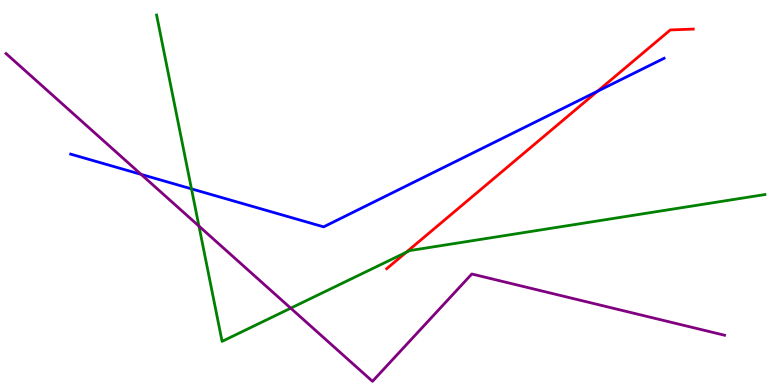[{'lines': ['blue', 'red'], 'intersections': [{'x': 7.71, 'y': 7.63}]}, {'lines': ['green', 'red'], 'intersections': [{'x': 5.24, 'y': 3.45}]}, {'lines': ['purple', 'red'], 'intersections': []}, {'lines': ['blue', 'green'], 'intersections': [{'x': 2.47, 'y': 5.09}]}, {'lines': ['blue', 'purple'], 'intersections': [{'x': 1.82, 'y': 5.47}]}, {'lines': ['green', 'purple'], 'intersections': [{'x': 2.57, 'y': 4.13}, {'x': 3.75, 'y': 2.0}]}]